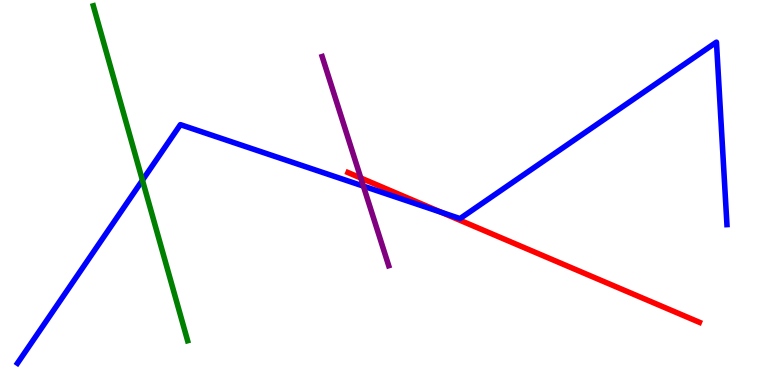[{'lines': ['blue', 'red'], 'intersections': [{'x': 5.69, 'y': 4.49}]}, {'lines': ['green', 'red'], 'intersections': []}, {'lines': ['purple', 'red'], 'intersections': [{'x': 4.66, 'y': 5.38}]}, {'lines': ['blue', 'green'], 'intersections': [{'x': 1.84, 'y': 5.32}]}, {'lines': ['blue', 'purple'], 'intersections': [{'x': 4.69, 'y': 5.17}]}, {'lines': ['green', 'purple'], 'intersections': []}]